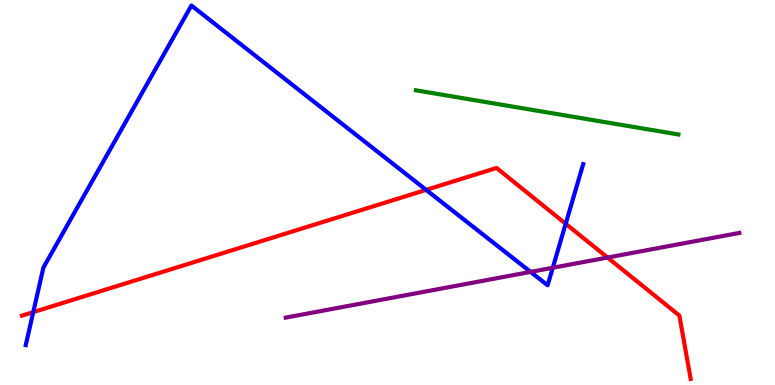[{'lines': ['blue', 'red'], 'intersections': [{'x': 0.429, 'y': 1.89}, {'x': 5.5, 'y': 5.07}, {'x': 7.3, 'y': 4.19}]}, {'lines': ['green', 'red'], 'intersections': []}, {'lines': ['purple', 'red'], 'intersections': [{'x': 7.84, 'y': 3.31}]}, {'lines': ['blue', 'green'], 'intersections': []}, {'lines': ['blue', 'purple'], 'intersections': [{'x': 6.85, 'y': 2.94}, {'x': 7.13, 'y': 3.05}]}, {'lines': ['green', 'purple'], 'intersections': []}]